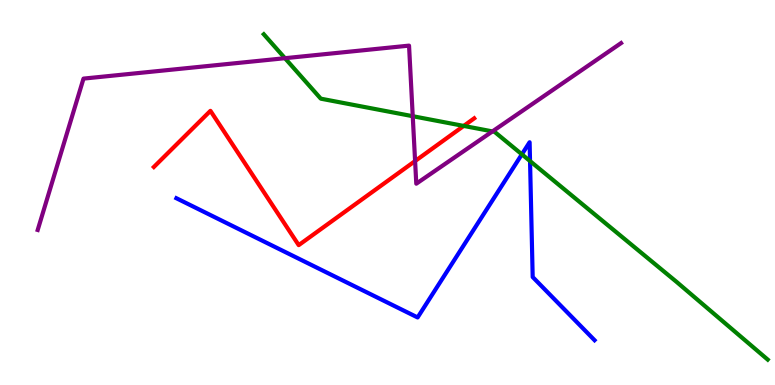[{'lines': ['blue', 'red'], 'intersections': []}, {'lines': ['green', 'red'], 'intersections': [{'x': 5.98, 'y': 6.73}]}, {'lines': ['purple', 'red'], 'intersections': [{'x': 5.36, 'y': 5.82}]}, {'lines': ['blue', 'green'], 'intersections': [{'x': 6.73, 'y': 5.99}, {'x': 6.84, 'y': 5.82}]}, {'lines': ['blue', 'purple'], 'intersections': []}, {'lines': ['green', 'purple'], 'intersections': [{'x': 3.68, 'y': 8.49}, {'x': 5.33, 'y': 6.98}, {'x': 6.35, 'y': 6.59}]}]